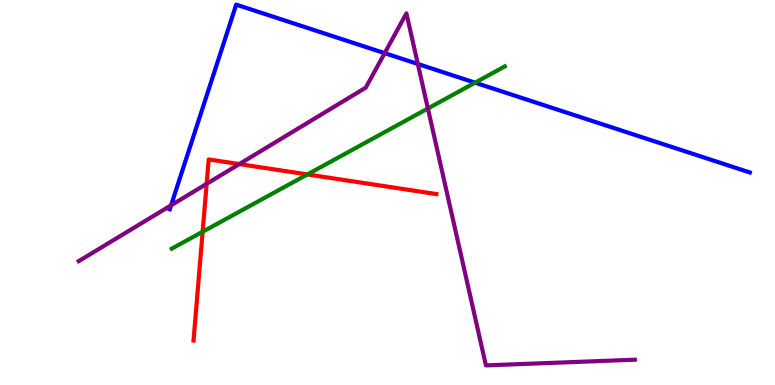[{'lines': ['blue', 'red'], 'intersections': []}, {'lines': ['green', 'red'], 'intersections': [{'x': 2.61, 'y': 3.98}, {'x': 3.97, 'y': 5.47}]}, {'lines': ['purple', 'red'], 'intersections': [{'x': 2.67, 'y': 5.23}, {'x': 3.09, 'y': 5.74}]}, {'lines': ['blue', 'green'], 'intersections': [{'x': 6.13, 'y': 7.85}]}, {'lines': ['blue', 'purple'], 'intersections': [{'x': 2.21, 'y': 4.67}, {'x': 4.96, 'y': 8.62}, {'x': 5.39, 'y': 8.34}]}, {'lines': ['green', 'purple'], 'intersections': [{'x': 5.52, 'y': 7.18}]}]